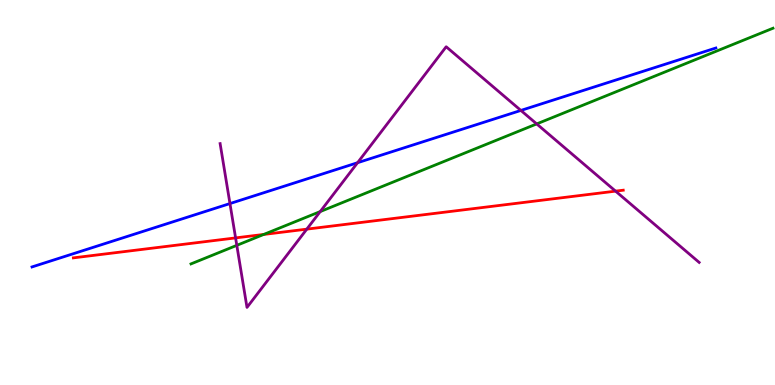[{'lines': ['blue', 'red'], 'intersections': []}, {'lines': ['green', 'red'], 'intersections': [{'x': 3.4, 'y': 3.91}]}, {'lines': ['purple', 'red'], 'intersections': [{'x': 3.04, 'y': 3.82}, {'x': 3.96, 'y': 4.05}, {'x': 7.94, 'y': 5.04}]}, {'lines': ['blue', 'green'], 'intersections': []}, {'lines': ['blue', 'purple'], 'intersections': [{'x': 2.97, 'y': 4.71}, {'x': 4.61, 'y': 5.77}, {'x': 6.72, 'y': 7.13}]}, {'lines': ['green', 'purple'], 'intersections': [{'x': 3.06, 'y': 3.63}, {'x': 4.13, 'y': 4.5}, {'x': 6.93, 'y': 6.78}]}]